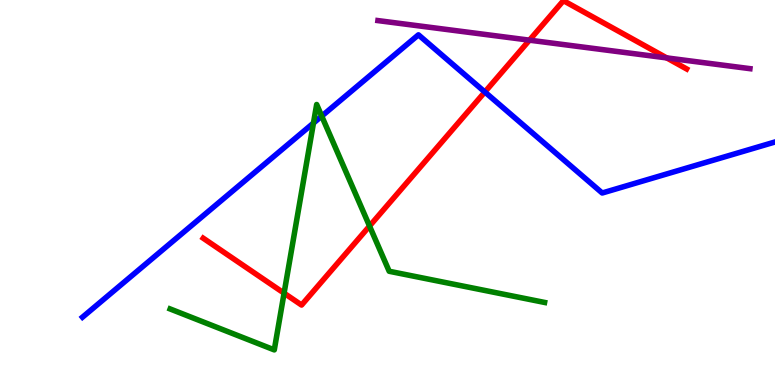[{'lines': ['blue', 'red'], 'intersections': [{'x': 6.26, 'y': 7.61}]}, {'lines': ['green', 'red'], 'intersections': [{'x': 3.67, 'y': 2.39}, {'x': 4.77, 'y': 4.13}]}, {'lines': ['purple', 'red'], 'intersections': [{'x': 6.83, 'y': 8.96}, {'x': 8.6, 'y': 8.5}]}, {'lines': ['blue', 'green'], 'intersections': [{'x': 4.04, 'y': 6.8}, {'x': 4.15, 'y': 6.98}]}, {'lines': ['blue', 'purple'], 'intersections': []}, {'lines': ['green', 'purple'], 'intersections': []}]